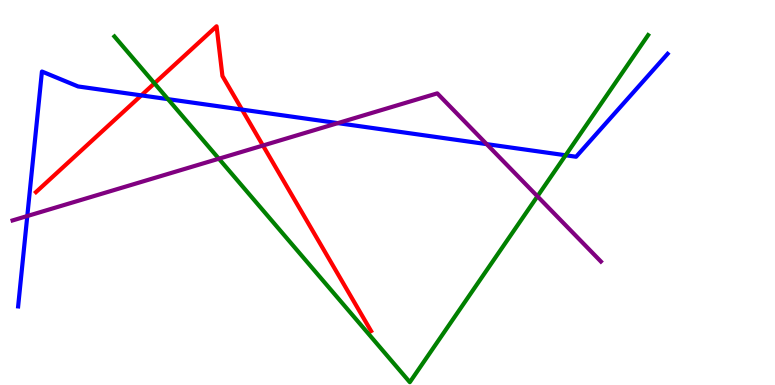[{'lines': ['blue', 'red'], 'intersections': [{'x': 1.82, 'y': 7.52}, {'x': 3.12, 'y': 7.15}]}, {'lines': ['green', 'red'], 'intersections': [{'x': 1.99, 'y': 7.84}]}, {'lines': ['purple', 'red'], 'intersections': [{'x': 3.39, 'y': 6.22}]}, {'lines': ['blue', 'green'], 'intersections': [{'x': 2.17, 'y': 7.42}, {'x': 7.3, 'y': 5.97}]}, {'lines': ['blue', 'purple'], 'intersections': [{'x': 0.352, 'y': 4.39}, {'x': 4.36, 'y': 6.8}, {'x': 6.28, 'y': 6.26}]}, {'lines': ['green', 'purple'], 'intersections': [{'x': 2.82, 'y': 5.88}, {'x': 6.93, 'y': 4.9}]}]